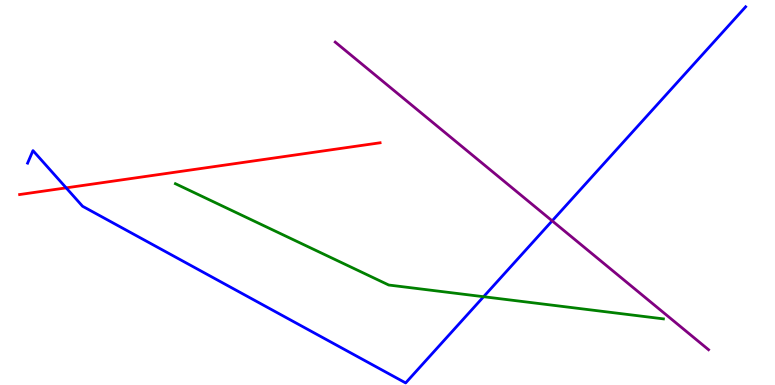[{'lines': ['blue', 'red'], 'intersections': [{'x': 0.854, 'y': 5.12}]}, {'lines': ['green', 'red'], 'intersections': []}, {'lines': ['purple', 'red'], 'intersections': []}, {'lines': ['blue', 'green'], 'intersections': [{'x': 6.24, 'y': 2.29}]}, {'lines': ['blue', 'purple'], 'intersections': [{'x': 7.12, 'y': 4.26}]}, {'lines': ['green', 'purple'], 'intersections': []}]